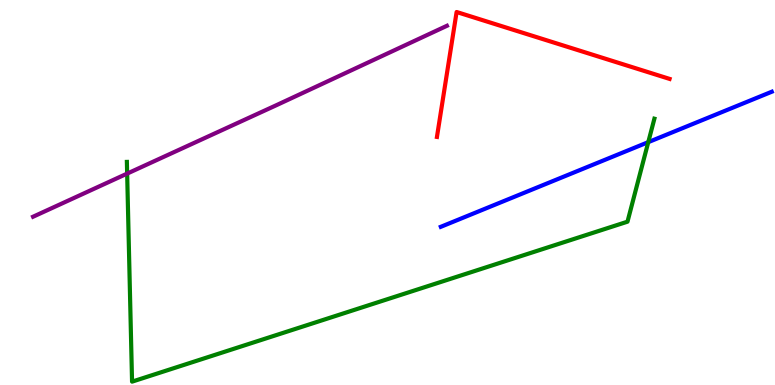[{'lines': ['blue', 'red'], 'intersections': []}, {'lines': ['green', 'red'], 'intersections': []}, {'lines': ['purple', 'red'], 'intersections': []}, {'lines': ['blue', 'green'], 'intersections': [{'x': 8.36, 'y': 6.31}]}, {'lines': ['blue', 'purple'], 'intersections': []}, {'lines': ['green', 'purple'], 'intersections': [{'x': 1.64, 'y': 5.49}]}]